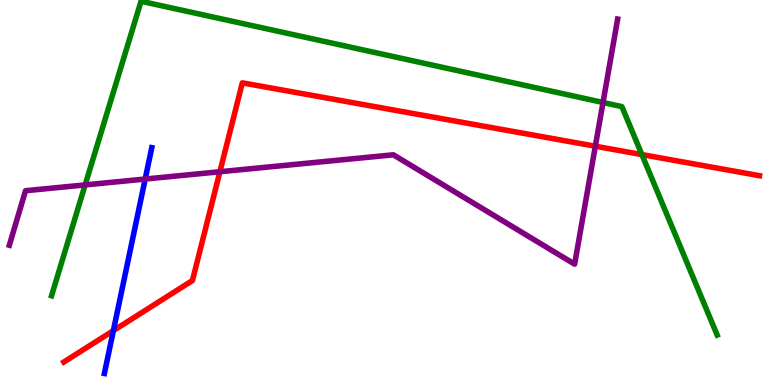[{'lines': ['blue', 'red'], 'intersections': [{'x': 1.46, 'y': 1.41}]}, {'lines': ['green', 'red'], 'intersections': [{'x': 8.28, 'y': 5.98}]}, {'lines': ['purple', 'red'], 'intersections': [{'x': 2.84, 'y': 5.54}, {'x': 7.68, 'y': 6.2}]}, {'lines': ['blue', 'green'], 'intersections': []}, {'lines': ['blue', 'purple'], 'intersections': [{'x': 1.87, 'y': 5.35}]}, {'lines': ['green', 'purple'], 'intersections': [{'x': 1.1, 'y': 5.2}, {'x': 7.78, 'y': 7.34}]}]